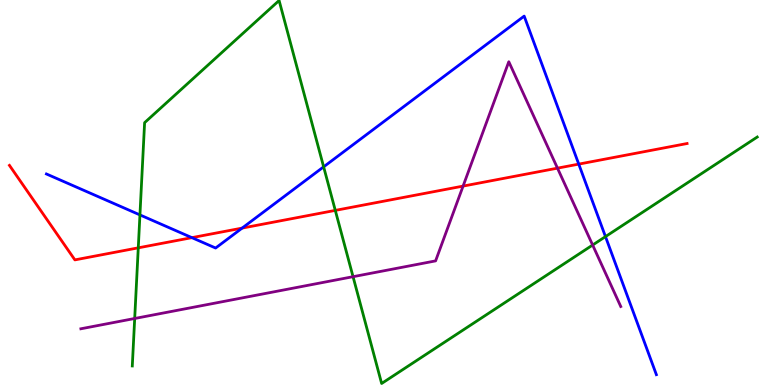[{'lines': ['blue', 'red'], 'intersections': [{'x': 2.48, 'y': 3.83}, {'x': 3.12, 'y': 4.08}, {'x': 7.47, 'y': 5.74}]}, {'lines': ['green', 'red'], 'intersections': [{'x': 1.78, 'y': 3.56}, {'x': 4.33, 'y': 4.54}]}, {'lines': ['purple', 'red'], 'intersections': [{'x': 5.98, 'y': 5.17}, {'x': 7.19, 'y': 5.63}]}, {'lines': ['blue', 'green'], 'intersections': [{'x': 1.81, 'y': 4.42}, {'x': 4.18, 'y': 5.67}, {'x': 7.81, 'y': 3.85}]}, {'lines': ['blue', 'purple'], 'intersections': []}, {'lines': ['green', 'purple'], 'intersections': [{'x': 1.74, 'y': 1.73}, {'x': 4.56, 'y': 2.81}, {'x': 7.65, 'y': 3.64}]}]